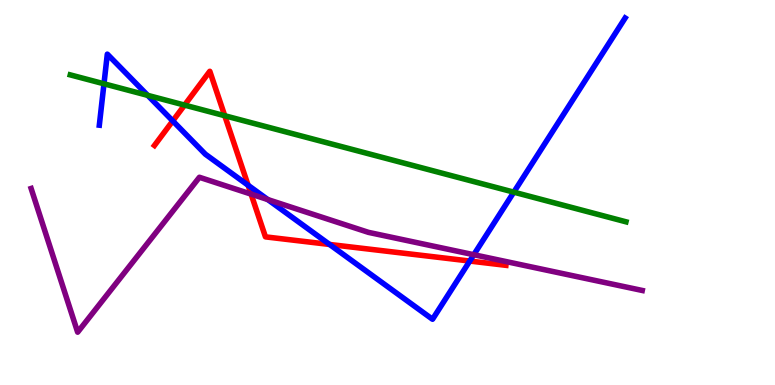[{'lines': ['blue', 'red'], 'intersections': [{'x': 2.23, 'y': 6.86}, {'x': 3.2, 'y': 5.19}, {'x': 4.25, 'y': 3.65}, {'x': 6.06, 'y': 3.22}]}, {'lines': ['green', 'red'], 'intersections': [{'x': 2.38, 'y': 7.27}, {'x': 2.9, 'y': 6.99}]}, {'lines': ['purple', 'red'], 'intersections': [{'x': 3.24, 'y': 4.96}]}, {'lines': ['blue', 'green'], 'intersections': [{'x': 1.34, 'y': 7.82}, {'x': 1.91, 'y': 7.52}, {'x': 6.63, 'y': 5.01}]}, {'lines': ['blue', 'purple'], 'intersections': [{'x': 3.46, 'y': 4.82}, {'x': 6.11, 'y': 3.38}]}, {'lines': ['green', 'purple'], 'intersections': []}]